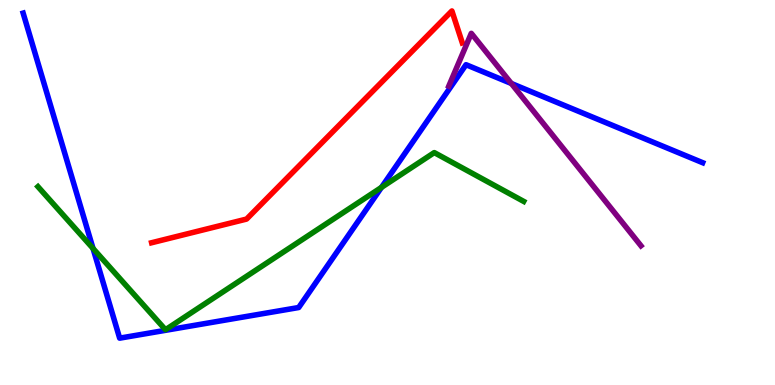[{'lines': ['blue', 'red'], 'intersections': []}, {'lines': ['green', 'red'], 'intersections': []}, {'lines': ['purple', 'red'], 'intersections': []}, {'lines': ['blue', 'green'], 'intersections': [{'x': 1.2, 'y': 3.55}, {'x': 4.92, 'y': 5.13}]}, {'lines': ['blue', 'purple'], 'intersections': [{'x': 6.6, 'y': 7.83}]}, {'lines': ['green', 'purple'], 'intersections': []}]